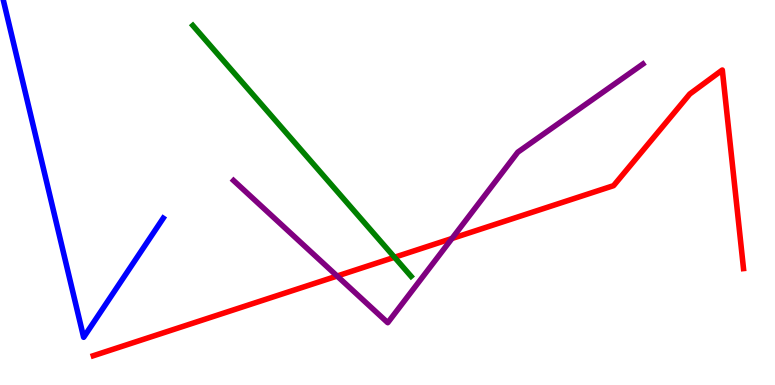[{'lines': ['blue', 'red'], 'intersections': []}, {'lines': ['green', 'red'], 'intersections': [{'x': 5.09, 'y': 3.32}]}, {'lines': ['purple', 'red'], 'intersections': [{'x': 4.35, 'y': 2.83}, {'x': 5.83, 'y': 3.81}]}, {'lines': ['blue', 'green'], 'intersections': []}, {'lines': ['blue', 'purple'], 'intersections': []}, {'lines': ['green', 'purple'], 'intersections': []}]